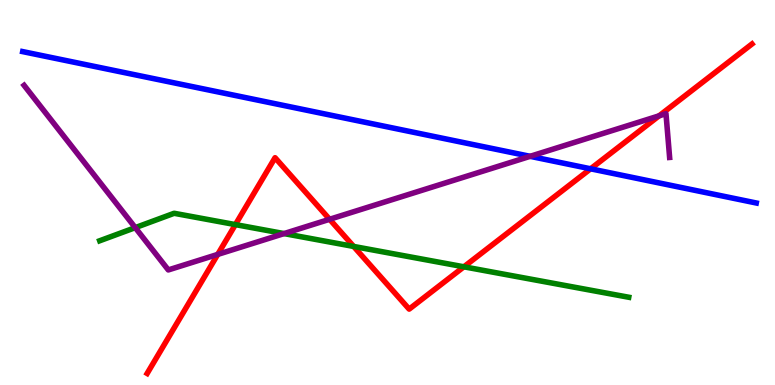[{'lines': ['blue', 'red'], 'intersections': [{'x': 7.62, 'y': 5.62}]}, {'lines': ['green', 'red'], 'intersections': [{'x': 3.04, 'y': 4.17}, {'x': 4.56, 'y': 3.6}, {'x': 5.99, 'y': 3.07}]}, {'lines': ['purple', 'red'], 'intersections': [{'x': 2.81, 'y': 3.39}, {'x': 4.25, 'y': 4.3}, {'x': 8.5, 'y': 6.99}]}, {'lines': ['blue', 'green'], 'intersections': []}, {'lines': ['blue', 'purple'], 'intersections': [{'x': 6.84, 'y': 5.94}]}, {'lines': ['green', 'purple'], 'intersections': [{'x': 1.75, 'y': 4.09}, {'x': 3.67, 'y': 3.93}]}]